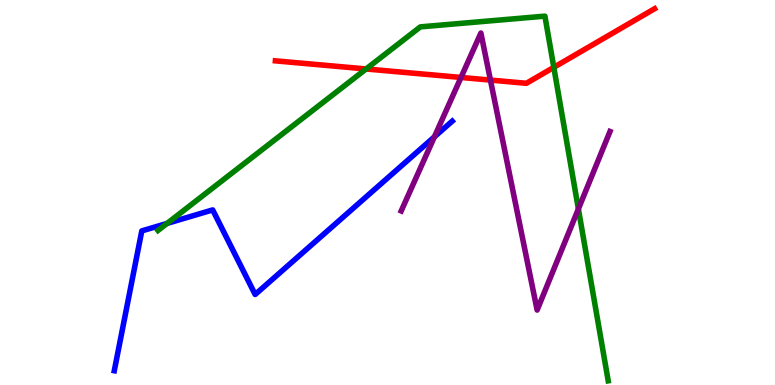[{'lines': ['blue', 'red'], 'intersections': []}, {'lines': ['green', 'red'], 'intersections': [{'x': 4.72, 'y': 8.21}, {'x': 7.15, 'y': 8.25}]}, {'lines': ['purple', 'red'], 'intersections': [{'x': 5.95, 'y': 7.99}, {'x': 6.33, 'y': 7.92}]}, {'lines': ['blue', 'green'], 'intersections': [{'x': 2.16, 'y': 4.2}]}, {'lines': ['blue', 'purple'], 'intersections': [{'x': 5.61, 'y': 6.45}]}, {'lines': ['green', 'purple'], 'intersections': [{'x': 7.46, 'y': 4.57}]}]